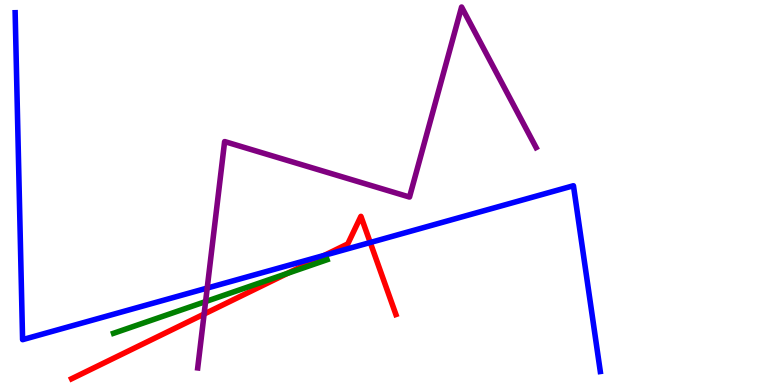[{'lines': ['blue', 'red'], 'intersections': [{'x': 4.19, 'y': 3.37}, {'x': 4.78, 'y': 3.7}]}, {'lines': ['green', 'red'], 'intersections': [{'x': 3.71, 'y': 2.9}]}, {'lines': ['purple', 'red'], 'intersections': [{'x': 2.63, 'y': 1.84}]}, {'lines': ['blue', 'green'], 'intersections': []}, {'lines': ['blue', 'purple'], 'intersections': [{'x': 2.67, 'y': 2.52}]}, {'lines': ['green', 'purple'], 'intersections': [{'x': 2.65, 'y': 2.17}]}]